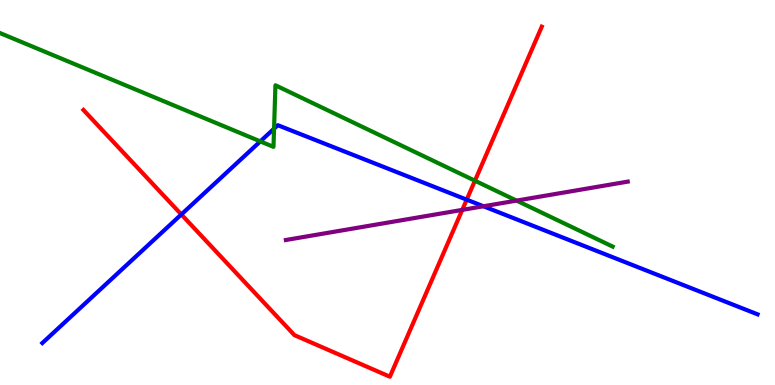[{'lines': ['blue', 'red'], 'intersections': [{'x': 2.34, 'y': 4.43}, {'x': 6.02, 'y': 4.81}]}, {'lines': ['green', 'red'], 'intersections': [{'x': 6.13, 'y': 5.31}]}, {'lines': ['purple', 'red'], 'intersections': [{'x': 5.96, 'y': 4.55}]}, {'lines': ['blue', 'green'], 'intersections': [{'x': 3.36, 'y': 6.33}, {'x': 3.54, 'y': 6.66}]}, {'lines': ['blue', 'purple'], 'intersections': [{'x': 6.24, 'y': 4.64}]}, {'lines': ['green', 'purple'], 'intersections': [{'x': 6.67, 'y': 4.79}]}]